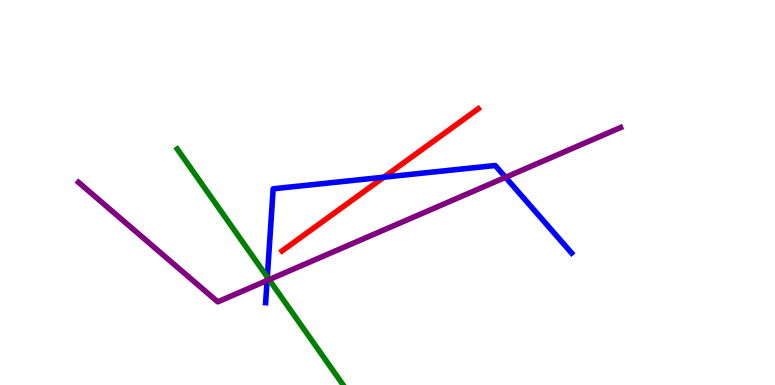[{'lines': ['blue', 'red'], 'intersections': [{'x': 4.95, 'y': 5.4}]}, {'lines': ['green', 'red'], 'intersections': []}, {'lines': ['purple', 'red'], 'intersections': []}, {'lines': ['blue', 'green'], 'intersections': [{'x': 3.45, 'y': 2.8}]}, {'lines': ['blue', 'purple'], 'intersections': [{'x': 3.45, 'y': 2.71}, {'x': 6.52, 'y': 5.39}]}, {'lines': ['green', 'purple'], 'intersections': [{'x': 3.47, 'y': 2.74}]}]